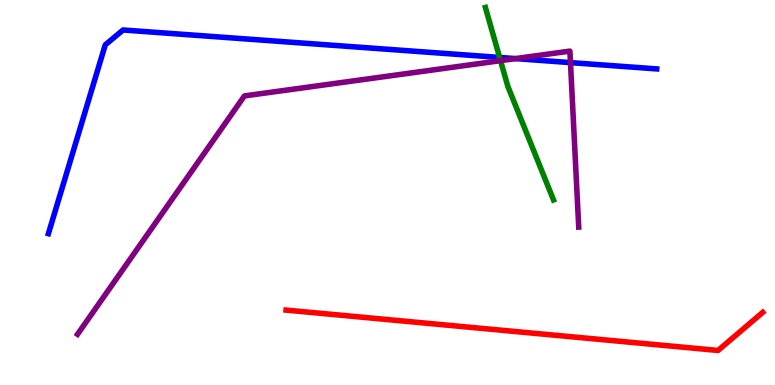[{'lines': ['blue', 'red'], 'intersections': []}, {'lines': ['green', 'red'], 'intersections': []}, {'lines': ['purple', 'red'], 'intersections': []}, {'lines': ['blue', 'green'], 'intersections': [{'x': 6.45, 'y': 8.51}]}, {'lines': ['blue', 'purple'], 'intersections': [{'x': 6.65, 'y': 8.48}, {'x': 7.36, 'y': 8.37}]}, {'lines': ['green', 'purple'], 'intersections': [{'x': 6.46, 'y': 8.42}]}]